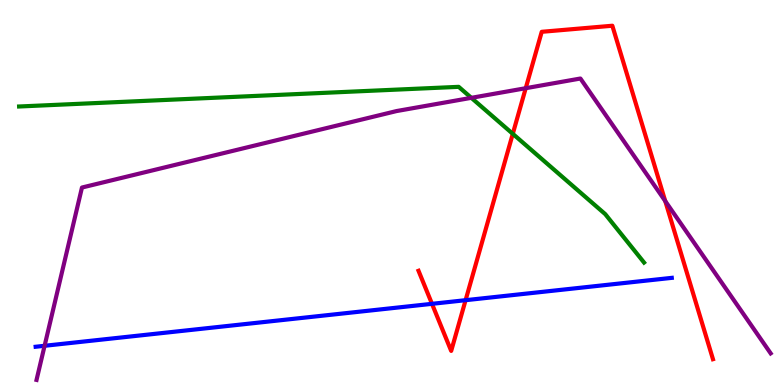[{'lines': ['blue', 'red'], 'intersections': [{'x': 5.57, 'y': 2.11}, {'x': 6.01, 'y': 2.2}]}, {'lines': ['green', 'red'], 'intersections': [{'x': 6.62, 'y': 6.52}]}, {'lines': ['purple', 'red'], 'intersections': [{'x': 6.78, 'y': 7.71}, {'x': 8.58, 'y': 4.78}]}, {'lines': ['blue', 'green'], 'intersections': []}, {'lines': ['blue', 'purple'], 'intersections': [{'x': 0.575, 'y': 1.02}]}, {'lines': ['green', 'purple'], 'intersections': [{'x': 6.08, 'y': 7.46}]}]